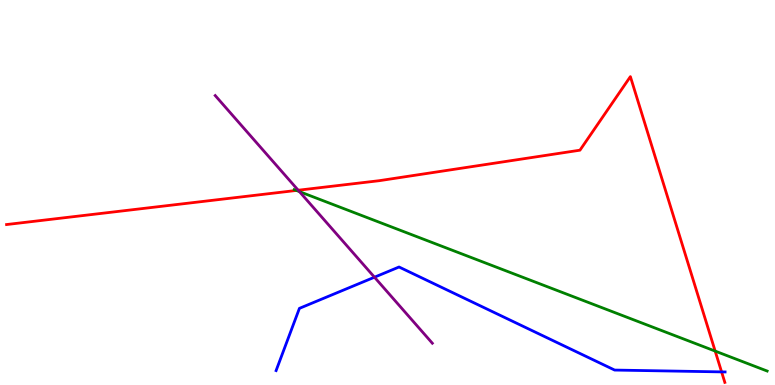[{'lines': ['blue', 'red'], 'intersections': [{'x': 9.31, 'y': 0.34}]}, {'lines': ['green', 'red'], 'intersections': [{'x': 3.82, 'y': 5.05}, {'x': 9.23, 'y': 0.881}]}, {'lines': ['purple', 'red'], 'intersections': [{'x': 3.85, 'y': 5.06}]}, {'lines': ['blue', 'green'], 'intersections': []}, {'lines': ['blue', 'purple'], 'intersections': [{'x': 4.83, 'y': 2.8}]}, {'lines': ['green', 'purple'], 'intersections': [{'x': 3.86, 'y': 5.02}]}]